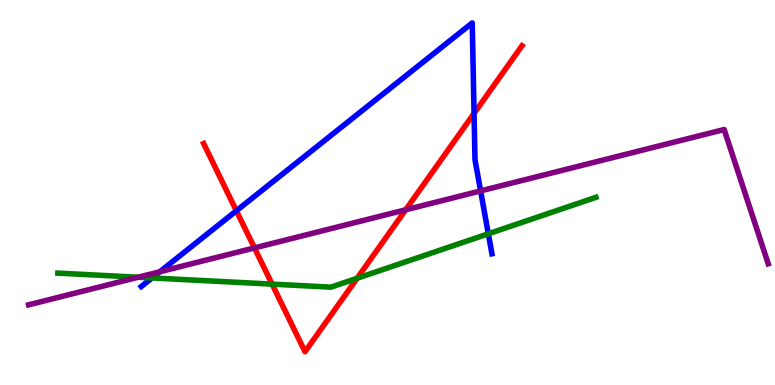[{'lines': ['blue', 'red'], 'intersections': [{'x': 3.05, 'y': 4.53}, {'x': 6.12, 'y': 7.05}]}, {'lines': ['green', 'red'], 'intersections': [{'x': 3.51, 'y': 2.62}, {'x': 4.61, 'y': 2.77}]}, {'lines': ['purple', 'red'], 'intersections': [{'x': 3.28, 'y': 3.56}, {'x': 5.23, 'y': 4.55}]}, {'lines': ['blue', 'green'], 'intersections': [{'x': 1.96, 'y': 2.78}, {'x': 6.3, 'y': 3.93}]}, {'lines': ['blue', 'purple'], 'intersections': [{'x': 2.06, 'y': 2.94}, {'x': 6.2, 'y': 5.04}]}, {'lines': ['green', 'purple'], 'intersections': [{'x': 1.78, 'y': 2.8}]}]